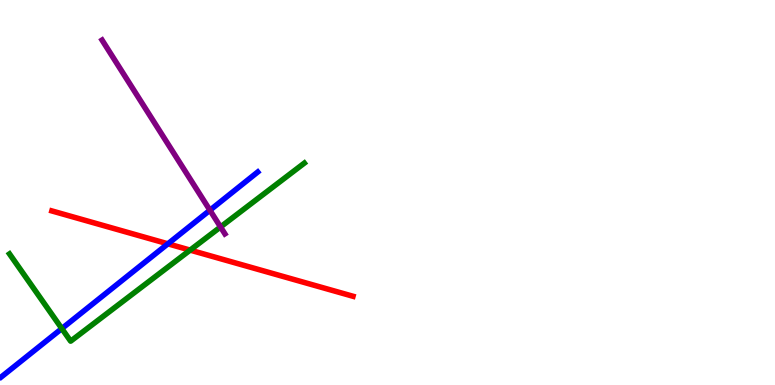[{'lines': ['blue', 'red'], 'intersections': [{'x': 2.17, 'y': 3.67}]}, {'lines': ['green', 'red'], 'intersections': [{'x': 2.45, 'y': 3.5}]}, {'lines': ['purple', 'red'], 'intersections': []}, {'lines': ['blue', 'green'], 'intersections': [{'x': 0.798, 'y': 1.47}]}, {'lines': ['blue', 'purple'], 'intersections': [{'x': 2.71, 'y': 4.54}]}, {'lines': ['green', 'purple'], 'intersections': [{'x': 2.85, 'y': 4.1}]}]